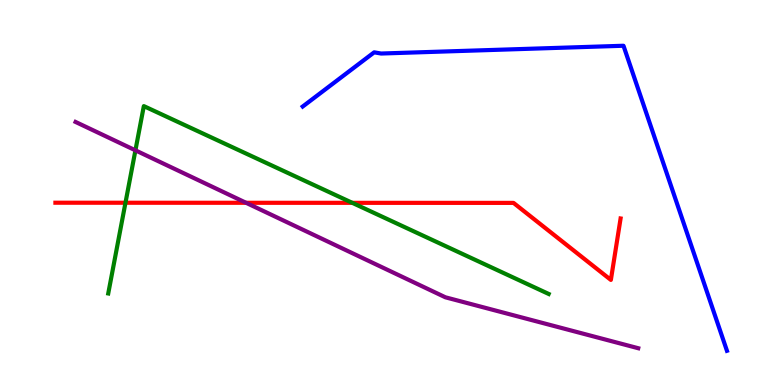[{'lines': ['blue', 'red'], 'intersections': []}, {'lines': ['green', 'red'], 'intersections': [{'x': 1.62, 'y': 4.73}, {'x': 4.55, 'y': 4.73}]}, {'lines': ['purple', 'red'], 'intersections': [{'x': 3.18, 'y': 4.73}]}, {'lines': ['blue', 'green'], 'intersections': []}, {'lines': ['blue', 'purple'], 'intersections': []}, {'lines': ['green', 'purple'], 'intersections': [{'x': 1.75, 'y': 6.1}]}]